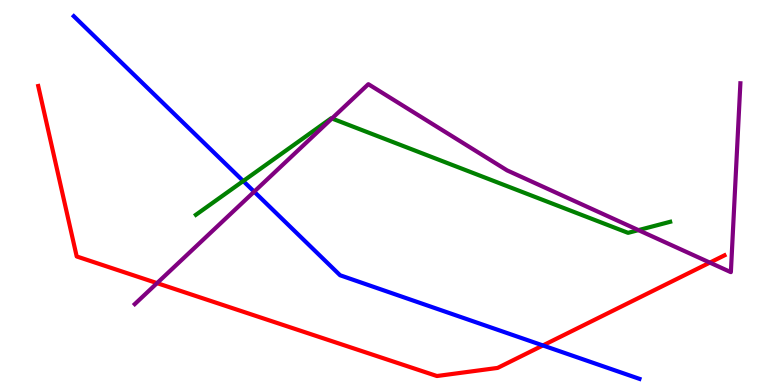[{'lines': ['blue', 'red'], 'intersections': [{'x': 7.01, 'y': 1.03}]}, {'lines': ['green', 'red'], 'intersections': []}, {'lines': ['purple', 'red'], 'intersections': [{'x': 2.03, 'y': 2.65}, {'x': 9.16, 'y': 3.18}]}, {'lines': ['blue', 'green'], 'intersections': [{'x': 3.14, 'y': 5.3}]}, {'lines': ['blue', 'purple'], 'intersections': [{'x': 3.28, 'y': 5.02}]}, {'lines': ['green', 'purple'], 'intersections': [{'x': 4.28, 'y': 6.92}, {'x': 8.24, 'y': 4.02}]}]